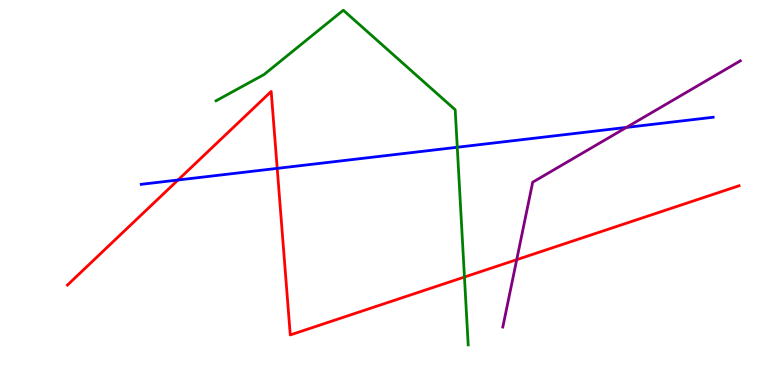[{'lines': ['blue', 'red'], 'intersections': [{'x': 2.3, 'y': 5.32}, {'x': 3.58, 'y': 5.63}]}, {'lines': ['green', 'red'], 'intersections': [{'x': 5.99, 'y': 2.8}]}, {'lines': ['purple', 'red'], 'intersections': [{'x': 6.67, 'y': 3.26}]}, {'lines': ['blue', 'green'], 'intersections': [{'x': 5.9, 'y': 6.18}]}, {'lines': ['blue', 'purple'], 'intersections': [{'x': 8.08, 'y': 6.69}]}, {'lines': ['green', 'purple'], 'intersections': []}]